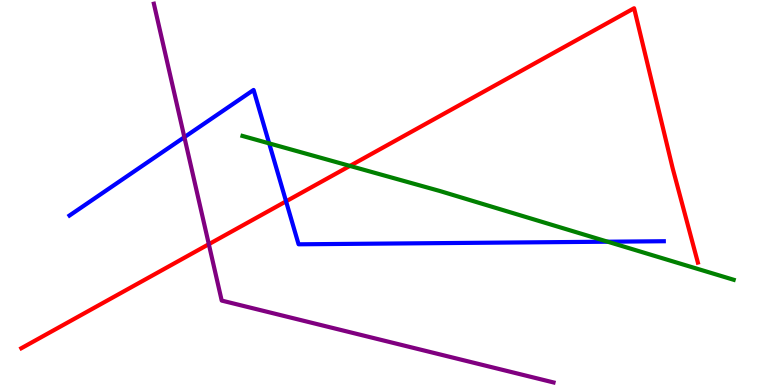[{'lines': ['blue', 'red'], 'intersections': [{'x': 3.69, 'y': 4.77}]}, {'lines': ['green', 'red'], 'intersections': [{'x': 4.52, 'y': 5.69}]}, {'lines': ['purple', 'red'], 'intersections': [{'x': 2.69, 'y': 3.66}]}, {'lines': ['blue', 'green'], 'intersections': [{'x': 3.47, 'y': 6.28}, {'x': 7.84, 'y': 3.72}]}, {'lines': ['blue', 'purple'], 'intersections': [{'x': 2.38, 'y': 6.44}]}, {'lines': ['green', 'purple'], 'intersections': []}]